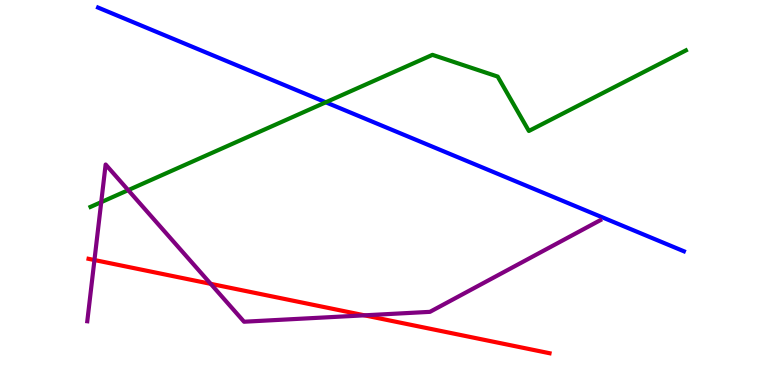[{'lines': ['blue', 'red'], 'intersections': []}, {'lines': ['green', 'red'], 'intersections': []}, {'lines': ['purple', 'red'], 'intersections': [{'x': 1.22, 'y': 3.25}, {'x': 2.72, 'y': 2.63}, {'x': 4.7, 'y': 1.81}]}, {'lines': ['blue', 'green'], 'intersections': [{'x': 4.2, 'y': 7.34}]}, {'lines': ['blue', 'purple'], 'intersections': []}, {'lines': ['green', 'purple'], 'intersections': [{'x': 1.31, 'y': 4.75}, {'x': 1.65, 'y': 5.06}]}]